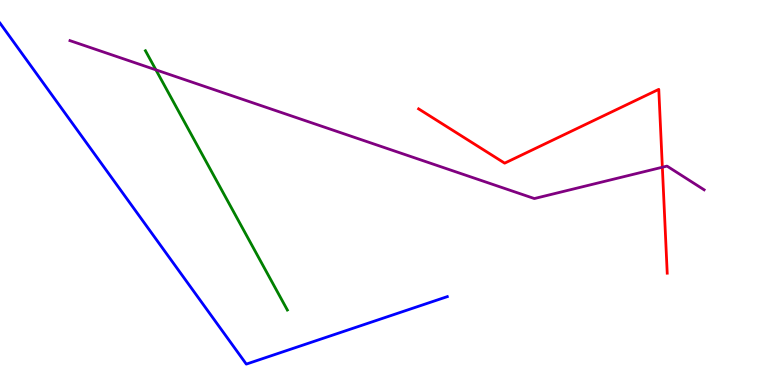[{'lines': ['blue', 'red'], 'intersections': []}, {'lines': ['green', 'red'], 'intersections': []}, {'lines': ['purple', 'red'], 'intersections': [{'x': 8.55, 'y': 5.66}]}, {'lines': ['blue', 'green'], 'intersections': []}, {'lines': ['blue', 'purple'], 'intersections': []}, {'lines': ['green', 'purple'], 'intersections': [{'x': 2.01, 'y': 8.19}]}]